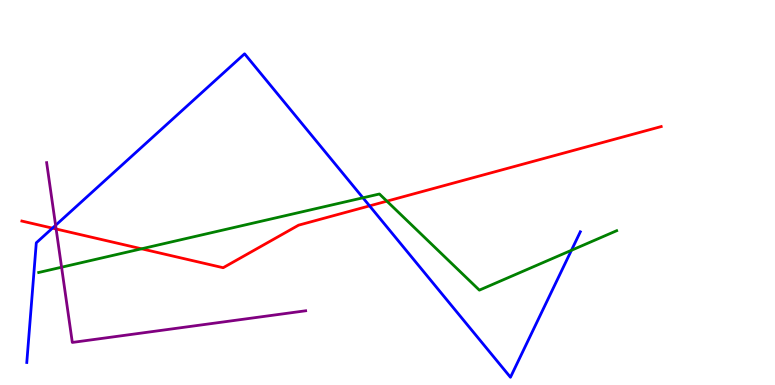[{'lines': ['blue', 'red'], 'intersections': [{'x': 0.677, 'y': 4.07}, {'x': 4.77, 'y': 4.65}]}, {'lines': ['green', 'red'], 'intersections': [{'x': 1.83, 'y': 3.54}, {'x': 4.99, 'y': 4.77}]}, {'lines': ['purple', 'red'], 'intersections': [{'x': 0.724, 'y': 4.05}]}, {'lines': ['blue', 'green'], 'intersections': [{'x': 4.68, 'y': 4.86}, {'x': 7.37, 'y': 3.5}]}, {'lines': ['blue', 'purple'], 'intersections': [{'x': 0.717, 'y': 4.15}]}, {'lines': ['green', 'purple'], 'intersections': [{'x': 0.795, 'y': 3.06}]}]